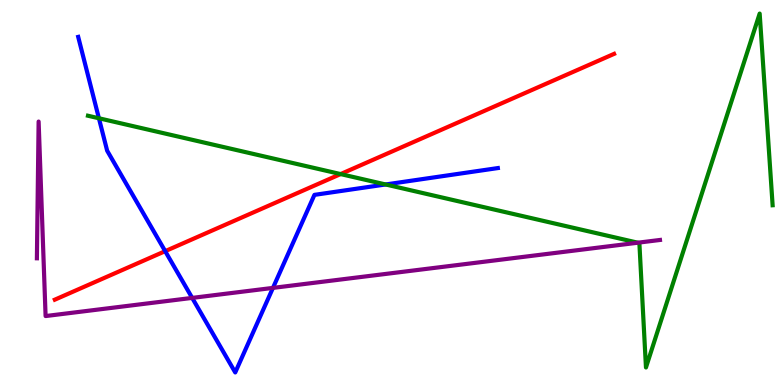[{'lines': ['blue', 'red'], 'intersections': [{'x': 2.13, 'y': 3.48}]}, {'lines': ['green', 'red'], 'intersections': [{'x': 4.39, 'y': 5.48}]}, {'lines': ['purple', 'red'], 'intersections': []}, {'lines': ['blue', 'green'], 'intersections': [{'x': 1.28, 'y': 6.93}, {'x': 4.98, 'y': 5.21}]}, {'lines': ['blue', 'purple'], 'intersections': [{'x': 2.48, 'y': 2.26}, {'x': 3.52, 'y': 2.52}]}, {'lines': ['green', 'purple'], 'intersections': [{'x': 8.23, 'y': 3.7}]}]